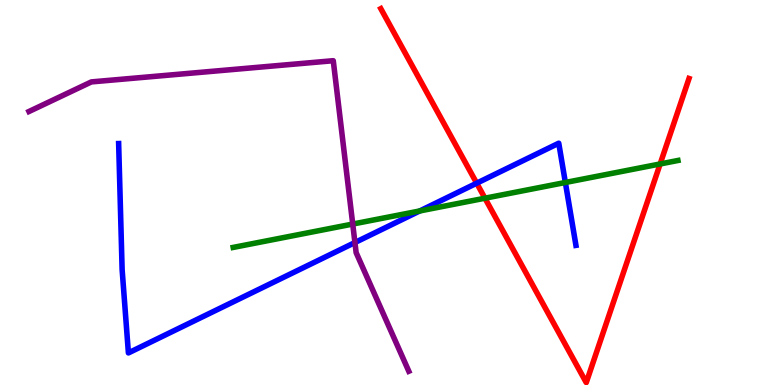[{'lines': ['blue', 'red'], 'intersections': [{'x': 6.15, 'y': 5.24}]}, {'lines': ['green', 'red'], 'intersections': [{'x': 6.26, 'y': 4.85}, {'x': 8.52, 'y': 5.74}]}, {'lines': ['purple', 'red'], 'intersections': []}, {'lines': ['blue', 'green'], 'intersections': [{'x': 5.42, 'y': 4.52}, {'x': 7.3, 'y': 5.26}]}, {'lines': ['blue', 'purple'], 'intersections': [{'x': 4.58, 'y': 3.7}]}, {'lines': ['green', 'purple'], 'intersections': [{'x': 4.55, 'y': 4.18}]}]